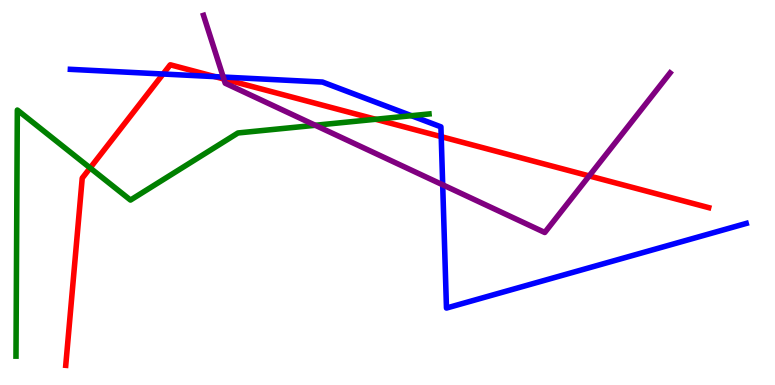[{'lines': ['blue', 'red'], 'intersections': [{'x': 2.1, 'y': 8.08}, {'x': 2.77, 'y': 8.01}, {'x': 5.69, 'y': 6.45}]}, {'lines': ['green', 'red'], 'intersections': [{'x': 1.16, 'y': 5.64}, {'x': 4.85, 'y': 6.9}]}, {'lines': ['purple', 'red'], 'intersections': [{'x': 2.89, 'y': 7.95}, {'x': 7.6, 'y': 5.43}]}, {'lines': ['blue', 'green'], 'intersections': [{'x': 5.31, 'y': 6.99}]}, {'lines': ['blue', 'purple'], 'intersections': [{'x': 2.88, 'y': 8.0}, {'x': 5.71, 'y': 5.2}]}, {'lines': ['green', 'purple'], 'intersections': [{'x': 4.07, 'y': 6.75}]}]